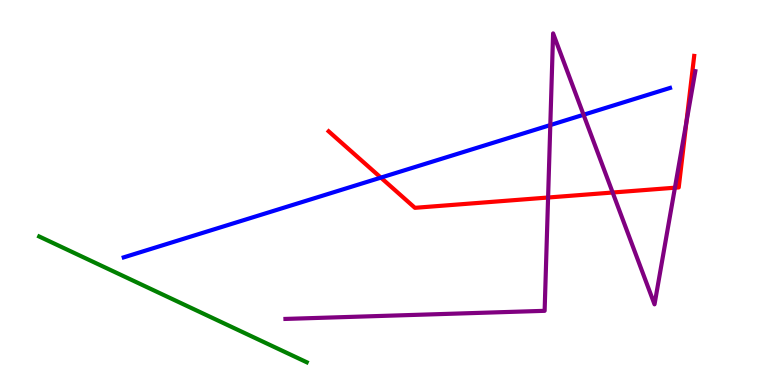[{'lines': ['blue', 'red'], 'intersections': [{'x': 4.91, 'y': 5.39}]}, {'lines': ['green', 'red'], 'intersections': []}, {'lines': ['purple', 'red'], 'intersections': [{'x': 7.07, 'y': 4.87}, {'x': 7.91, 'y': 5.0}, {'x': 8.71, 'y': 5.12}, {'x': 8.86, 'y': 6.83}]}, {'lines': ['blue', 'green'], 'intersections': []}, {'lines': ['blue', 'purple'], 'intersections': [{'x': 7.1, 'y': 6.75}, {'x': 7.53, 'y': 7.02}]}, {'lines': ['green', 'purple'], 'intersections': []}]